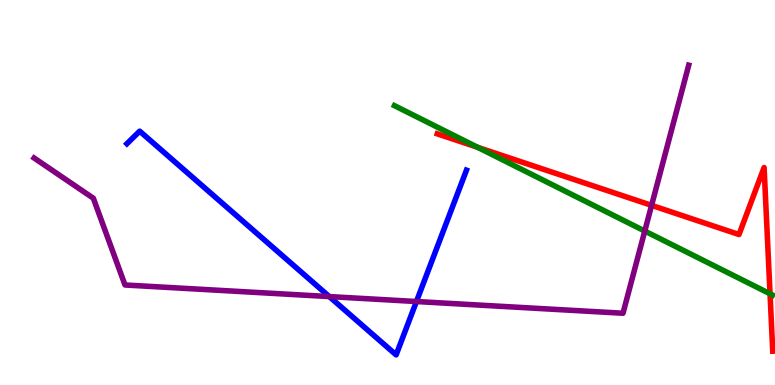[{'lines': ['blue', 'red'], 'intersections': []}, {'lines': ['green', 'red'], 'intersections': [{'x': 6.16, 'y': 6.17}, {'x': 9.94, 'y': 2.37}]}, {'lines': ['purple', 'red'], 'intersections': [{'x': 8.41, 'y': 4.67}]}, {'lines': ['blue', 'green'], 'intersections': []}, {'lines': ['blue', 'purple'], 'intersections': [{'x': 4.25, 'y': 2.3}, {'x': 5.37, 'y': 2.17}]}, {'lines': ['green', 'purple'], 'intersections': [{'x': 8.32, 'y': 4.0}]}]